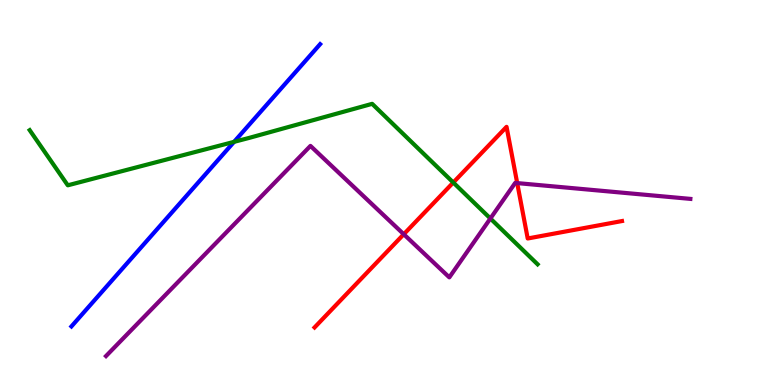[{'lines': ['blue', 'red'], 'intersections': []}, {'lines': ['green', 'red'], 'intersections': [{'x': 5.85, 'y': 5.26}]}, {'lines': ['purple', 'red'], 'intersections': [{'x': 5.21, 'y': 3.92}, {'x': 6.67, 'y': 5.24}]}, {'lines': ['blue', 'green'], 'intersections': [{'x': 3.02, 'y': 6.32}]}, {'lines': ['blue', 'purple'], 'intersections': []}, {'lines': ['green', 'purple'], 'intersections': [{'x': 6.33, 'y': 4.32}]}]